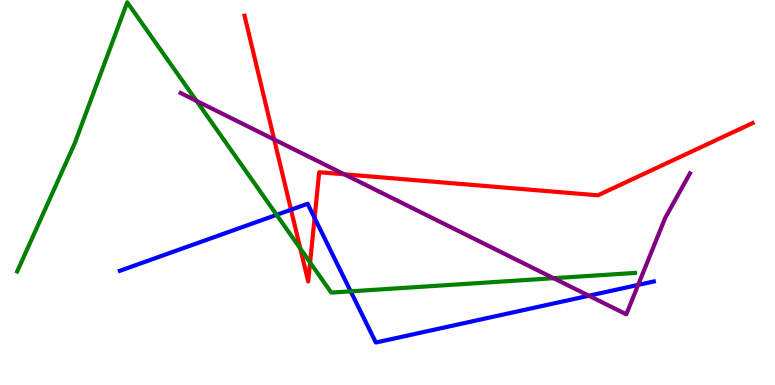[{'lines': ['blue', 'red'], 'intersections': [{'x': 3.76, 'y': 4.55}, {'x': 4.06, 'y': 4.34}]}, {'lines': ['green', 'red'], 'intersections': [{'x': 3.88, 'y': 3.54}, {'x': 4.0, 'y': 3.18}]}, {'lines': ['purple', 'red'], 'intersections': [{'x': 3.54, 'y': 6.38}, {'x': 4.44, 'y': 5.47}]}, {'lines': ['blue', 'green'], 'intersections': [{'x': 3.57, 'y': 4.42}, {'x': 4.53, 'y': 2.43}]}, {'lines': ['blue', 'purple'], 'intersections': [{'x': 7.6, 'y': 2.32}, {'x': 8.23, 'y': 2.6}]}, {'lines': ['green', 'purple'], 'intersections': [{'x': 2.54, 'y': 7.38}, {'x': 7.14, 'y': 2.77}]}]